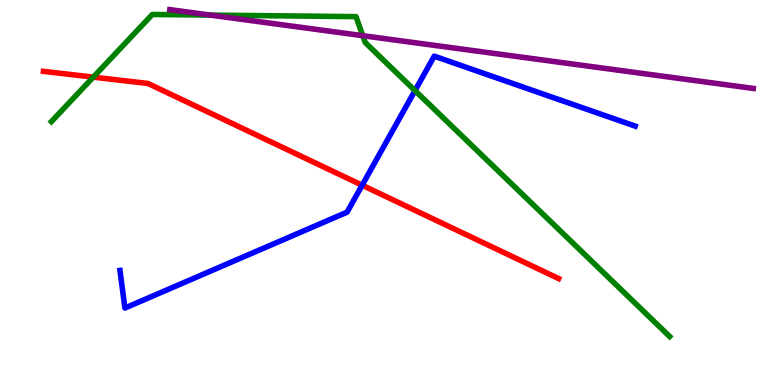[{'lines': ['blue', 'red'], 'intersections': [{'x': 4.67, 'y': 5.19}]}, {'lines': ['green', 'red'], 'intersections': [{'x': 1.2, 'y': 8.0}]}, {'lines': ['purple', 'red'], 'intersections': []}, {'lines': ['blue', 'green'], 'intersections': [{'x': 5.35, 'y': 7.65}]}, {'lines': ['blue', 'purple'], 'intersections': []}, {'lines': ['green', 'purple'], 'intersections': [{'x': 2.71, 'y': 9.61}, {'x': 4.68, 'y': 9.07}]}]